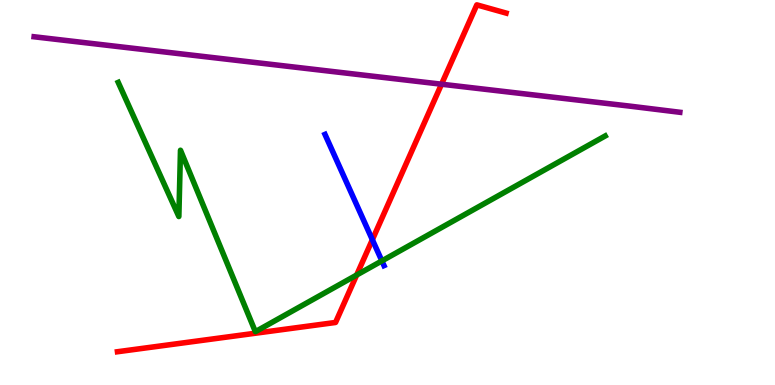[{'lines': ['blue', 'red'], 'intersections': [{'x': 4.8, 'y': 3.77}]}, {'lines': ['green', 'red'], 'intersections': [{'x': 4.6, 'y': 2.86}]}, {'lines': ['purple', 'red'], 'intersections': [{'x': 5.7, 'y': 7.81}]}, {'lines': ['blue', 'green'], 'intersections': [{'x': 4.93, 'y': 3.22}]}, {'lines': ['blue', 'purple'], 'intersections': []}, {'lines': ['green', 'purple'], 'intersections': []}]